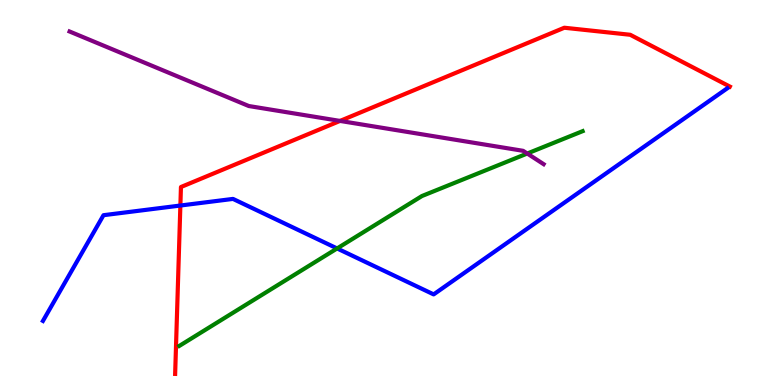[{'lines': ['blue', 'red'], 'intersections': [{'x': 2.33, 'y': 4.66}]}, {'lines': ['green', 'red'], 'intersections': []}, {'lines': ['purple', 'red'], 'intersections': [{'x': 4.39, 'y': 6.86}]}, {'lines': ['blue', 'green'], 'intersections': [{'x': 4.35, 'y': 3.55}]}, {'lines': ['blue', 'purple'], 'intersections': []}, {'lines': ['green', 'purple'], 'intersections': [{'x': 6.8, 'y': 6.01}]}]